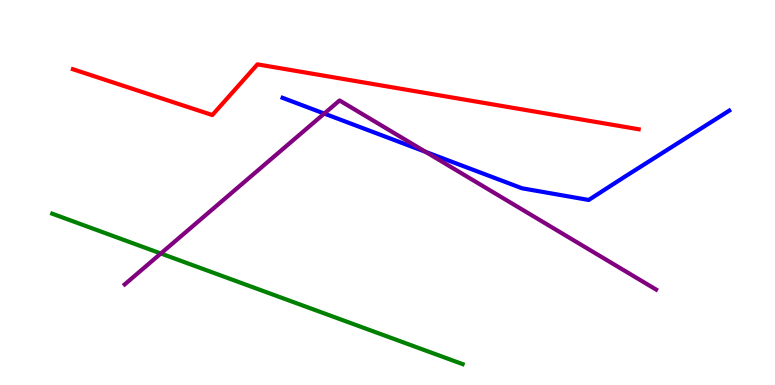[{'lines': ['blue', 'red'], 'intersections': []}, {'lines': ['green', 'red'], 'intersections': []}, {'lines': ['purple', 'red'], 'intersections': []}, {'lines': ['blue', 'green'], 'intersections': []}, {'lines': ['blue', 'purple'], 'intersections': [{'x': 4.18, 'y': 7.05}, {'x': 5.49, 'y': 6.06}]}, {'lines': ['green', 'purple'], 'intersections': [{'x': 2.08, 'y': 3.42}]}]